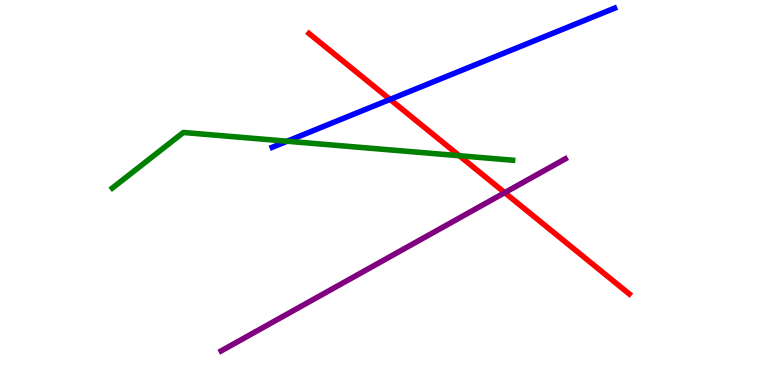[{'lines': ['blue', 'red'], 'intersections': [{'x': 5.03, 'y': 7.42}]}, {'lines': ['green', 'red'], 'intersections': [{'x': 5.93, 'y': 5.96}]}, {'lines': ['purple', 'red'], 'intersections': [{'x': 6.51, 'y': 5.0}]}, {'lines': ['blue', 'green'], 'intersections': [{'x': 3.71, 'y': 6.33}]}, {'lines': ['blue', 'purple'], 'intersections': []}, {'lines': ['green', 'purple'], 'intersections': []}]